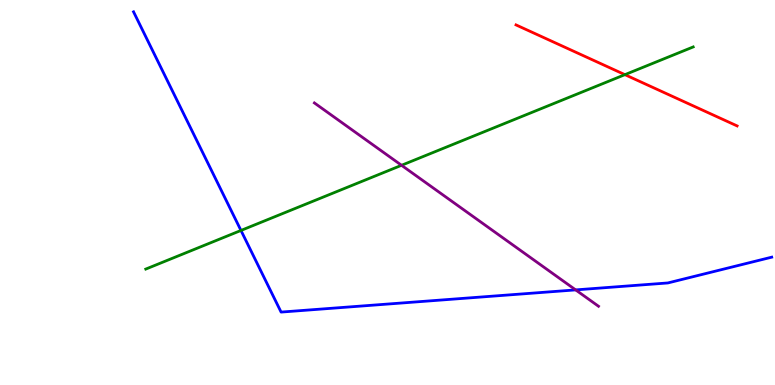[{'lines': ['blue', 'red'], 'intersections': []}, {'lines': ['green', 'red'], 'intersections': [{'x': 8.06, 'y': 8.06}]}, {'lines': ['purple', 'red'], 'intersections': []}, {'lines': ['blue', 'green'], 'intersections': [{'x': 3.11, 'y': 4.01}]}, {'lines': ['blue', 'purple'], 'intersections': [{'x': 7.43, 'y': 2.47}]}, {'lines': ['green', 'purple'], 'intersections': [{'x': 5.18, 'y': 5.71}]}]